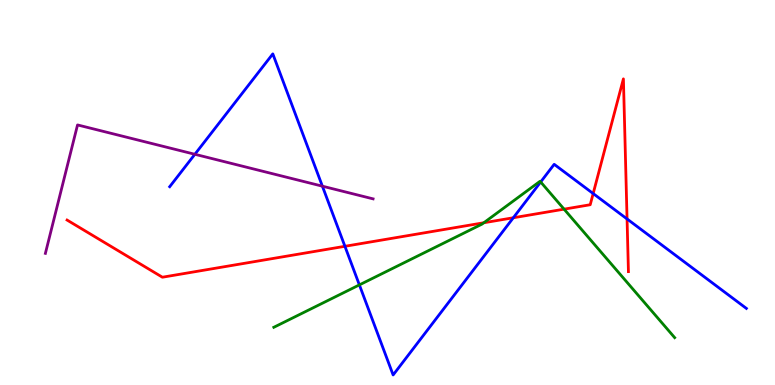[{'lines': ['blue', 'red'], 'intersections': [{'x': 4.45, 'y': 3.6}, {'x': 6.62, 'y': 4.34}, {'x': 7.65, 'y': 4.97}, {'x': 8.09, 'y': 4.31}]}, {'lines': ['green', 'red'], 'intersections': [{'x': 6.24, 'y': 4.21}, {'x': 7.28, 'y': 4.57}]}, {'lines': ['purple', 'red'], 'intersections': []}, {'lines': ['blue', 'green'], 'intersections': [{'x': 4.64, 'y': 2.6}, {'x': 6.98, 'y': 5.27}]}, {'lines': ['blue', 'purple'], 'intersections': [{'x': 2.51, 'y': 5.99}, {'x': 4.16, 'y': 5.16}]}, {'lines': ['green', 'purple'], 'intersections': []}]